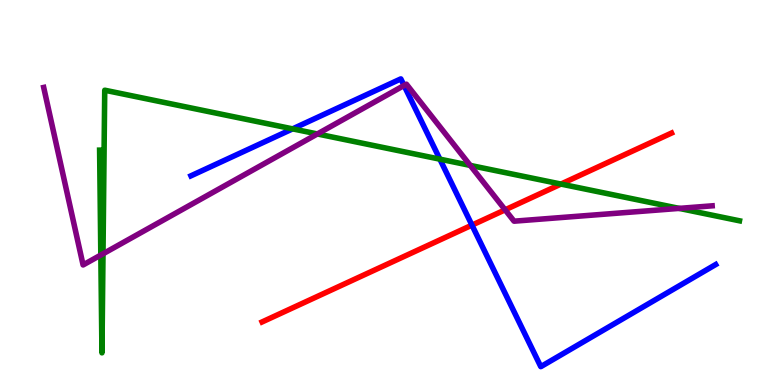[{'lines': ['blue', 'red'], 'intersections': [{'x': 6.09, 'y': 4.15}]}, {'lines': ['green', 'red'], 'intersections': [{'x': 7.24, 'y': 5.22}]}, {'lines': ['purple', 'red'], 'intersections': [{'x': 6.52, 'y': 4.55}]}, {'lines': ['blue', 'green'], 'intersections': [{'x': 3.78, 'y': 6.65}, {'x': 5.68, 'y': 5.87}]}, {'lines': ['blue', 'purple'], 'intersections': [{'x': 5.21, 'y': 7.78}]}, {'lines': ['green', 'purple'], 'intersections': [{'x': 1.3, 'y': 3.38}, {'x': 1.33, 'y': 3.41}, {'x': 4.1, 'y': 6.52}, {'x': 6.07, 'y': 5.7}, {'x': 8.76, 'y': 4.59}]}]